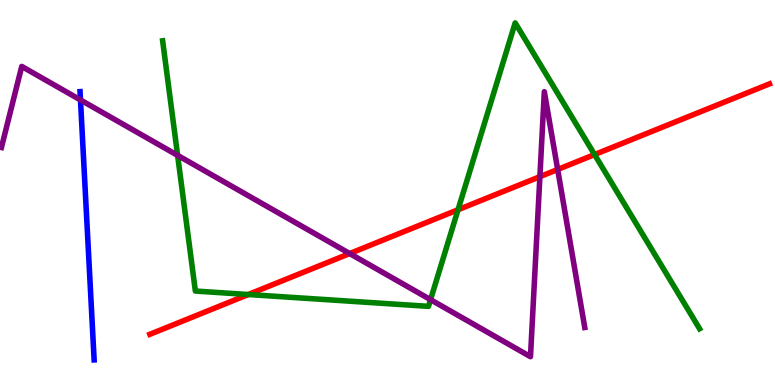[{'lines': ['blue', 'red'], 'intersections': []}, {'lines': ['green', 'red'], 'intersections': [{'x': 3.2, 'y': 2.35}, {'x': 5.91, 'y': 4.55}, {'x': 7.67, 'y': 5.99}]}, {'lines': ['purple', 'red'], 'intersections': [{'x': 4.51, 'y': 3.41}, {'x': 6.97, 'y': 5.41}, {'x': 7.2, 'y': 5.6}]}, {'lines': ['blue', 'green'], 'intersections': []}, {'lines': ['blue', 'purple'], 'intersections': [{'x': 1.04, 'y': 7.4}]}, {'lines': ['green', 'purple'], 'intersections': [{'x': 2.29, 'y': 5.96}, {'x': 5.56, 'y': 2.22}]}]